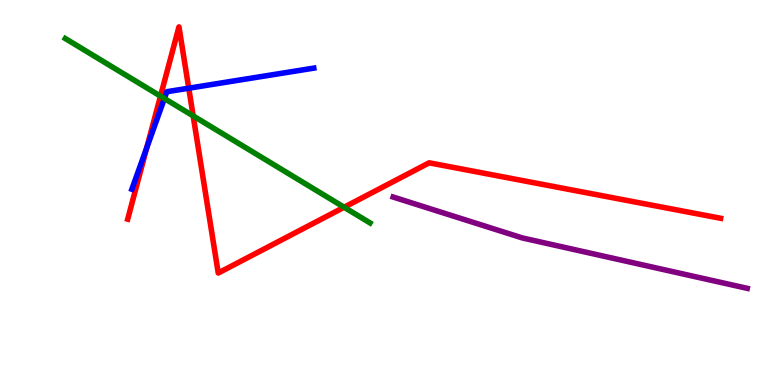[{'lines': ['blue', 'red'], 'intersections': [{'x': 1.89, 'y': 6.16}, {'x': 2.44, 'y': 7.71}]}, {'lines': ['green', 'red'], 'intersections': [{'x': 2.07, 'y': 7.5}, {'x': 2.49, 'y': 6.99}, {'x': 4.44, 'y': 4.62}]}, {'lines': ['purple', 'red'], 'intersections': []}, {'lines': ['blue', 'green'], 'intersections': [{'x': 2.12, 'y': 7.44}]}, {'lines': ['blue', 'purple'], 'intersections': []}, {'lines': ['green', 'purple'], 'intersections': []}]